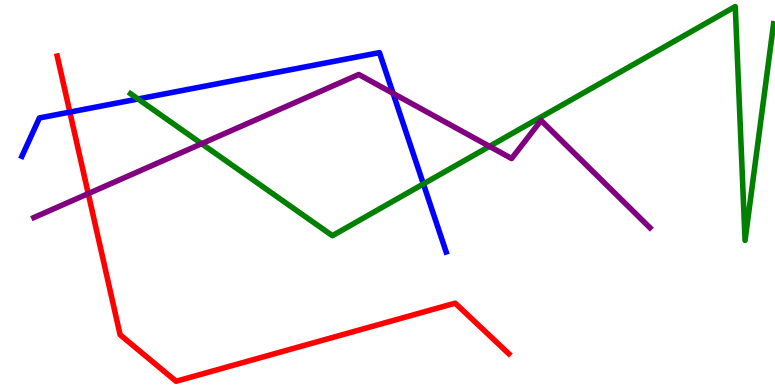[{'lines': ['blue', 'red'], 'intersections': [{'x': 0.901, 'y': 7.09}]}, {'lines': ['green', 'red'], 'intersections': []}, {'lines': ['purple', 'red'], 'intersections': [{'x': 1.14, 'y': 4.97}]}, {'lines': ['blue', 'green'], 'intersections': [{'x': 1.78, 'y': 7.43}, {'x': 5.46, 'y': 5.22}]}, {'lines': ['blue', 'purple'], 'intersections': [{'x': 5.07, 'y': 7.58}]}, {'lines': ['green', 'purple'], 'intersections': [{'x': 2.6, 'y': 6.27}, {'x': 6.32, 'y': 6.2}]}]